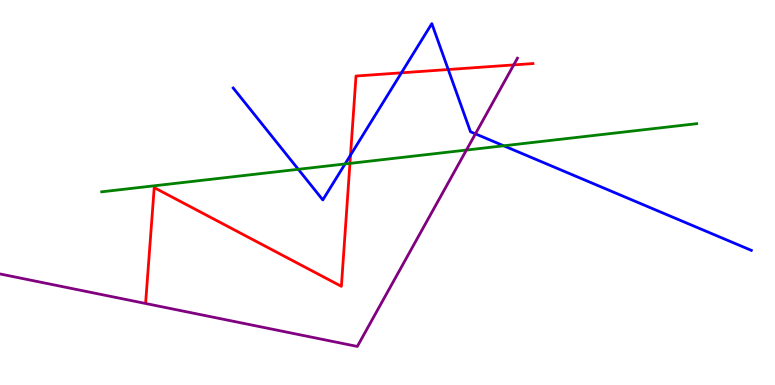[{'lines': ['blue', 'red'], 'intersections': [{'x': 4.52, 'y': 5.97}, {'x': 5.18, 'y': 8.11}, {'x': 5.78, 'y': 8.19}]}, {'lines': ['green', 'red'], 'intersections': [{'x': 4.52, 'y': 5.76}]}, {'lines': ['purple', 'red'], 'intersections': [{'x': 6.63, 'y': 8.31}]}, {'lines': ['blue', 'green'], 'intersections': [{'x': 3.85, 'y': 5.6}, {'x': 4.45, 'y': 5.74}, {'x': 6.5, 'y': 6.21}]}, {'lines': ['blue', 'purple'], 'intersections': [{'x': 6.13, 'y': 6.52}]}, {'lines': ['green', 'purple'], 'intersections': [{'x': 6.02, 'y': 6.1}]}]